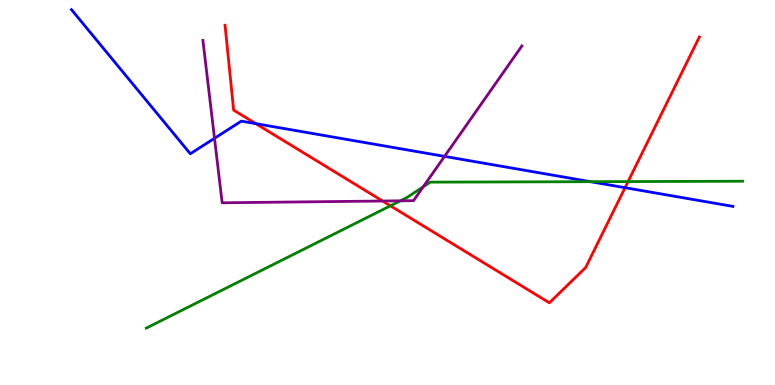[{'lines': ['blue', 'red'], 'intersections': [{'x': 3.3, 'y': 6.79}, {'x': 8.07, 'y': 5.13}]}, {'lines': ['green', 'red'], 'intersections': [{'x': 5.04, 'y': 4.65}, {'x': 8.1, 'y': 5.28}]}, {'lines': ['purple', 'red'], 'intersections': [{'x': 4.94, 'y': 4.78}]}, {'lines': ['blue', 'green'], 'intersections': [{'x': 7.62, 'y': 5.28}]}, {'lines': ['blue', 'purple'], 'intersections': [{'x': 2.77, 'y': 6.41}, {'x': 5.74, 'y': 5.94}]}, {'lines': ['green', 'purple'], 'intersections': [{'x': 5.17, 'y': 4.78}, {'x': 5.46, 'y': 5.15}]}]